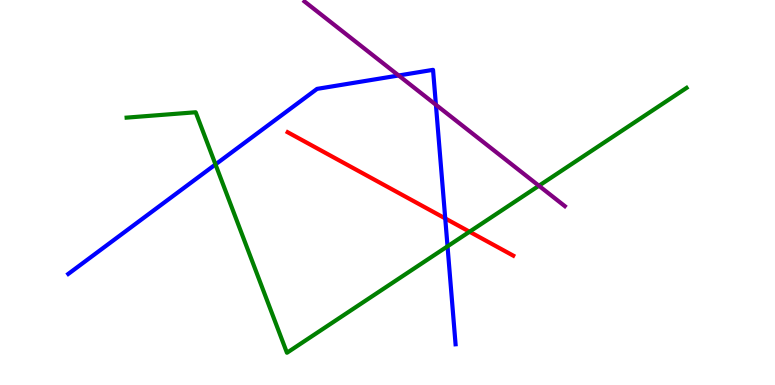[{'lines': ['blue', 'red'], 'intersections': [{'x': 5.75, 'y': 4.33}]}, {'lines': ['green', 'red'], 'intersections': [{'x': 6.06, 'y': 3.98}]}, {'lines': ['purple', 'red'], 'intersections': []}, {'lines': ['blue', 'green'], 'intersections': [{'x': 2.78, 'y': 5.73}, {'x': 5.77, 'y': 3.6}]}, {'lines': ['blue', 'purple'], 'intersections': [{'x': 5.14, 'y': 8.04}, {'x': 5.62, 'y': 7.28}]}, {'lines': ['green', 'purple'], 'intersections': [{'x': 6.95, 'y': 5.18}]}]